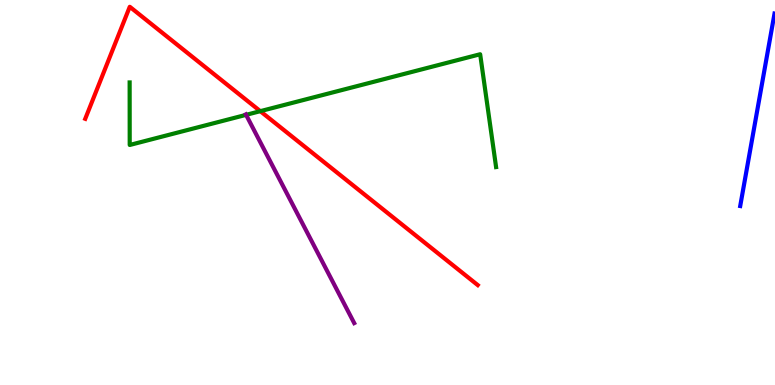[{'lines': ['blue', 'red'], 'intersections': []}, {'lines': ['green', 'red'], 'intersections': [{'x': 3.36, 'y': 7.11}]}, {'lines': ['purple', 'red'], 'intersections': []}, {'lines': ['blue', 'green'], 'intersections': []}, {'lines': ['blue', 'purple'], 'intersections': []}, {'lines': ['green', 'purple'], 'intersections': [{'x': 3.18, 'y': 7.02}]}]